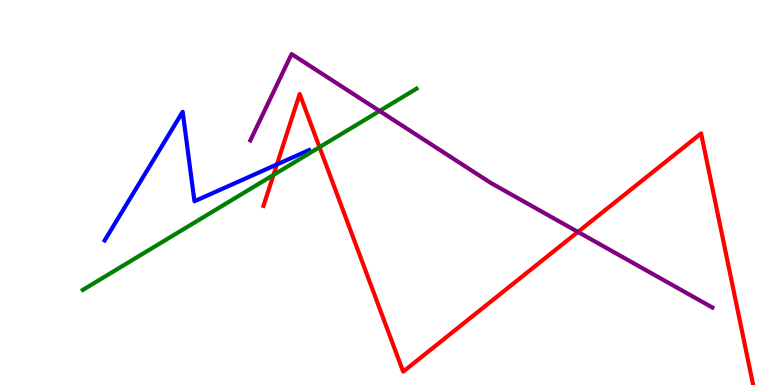[{'lines': ['blue', 'red'], 'intersections': [{'x': 3.57, 'y': 5.73}]}, {'lines': ['green', 'red'], 'intersections': [{'x': 3.53, 'y': 5.46}, {'x': 4.12, 'y': 6.18}]}, {'lines': ['purple', 'red'], 'intersections': [{'x': 7.46, 'y': 3.98}]}, {'lines': ['blue', 'green'], 'intersections': []}, {'lines': ['blue', 'purple'], 'intersections': []}, {'lines': ['green', 'purple'], 'intersections': [{'x': 4.9, 'y': 7.12}]}]